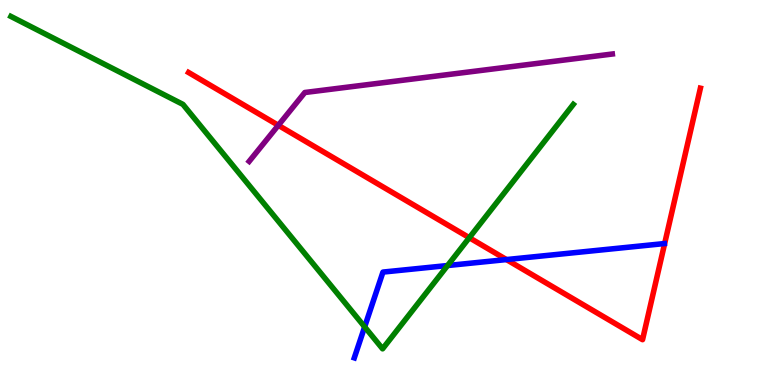[{'lines': ['blue', 'red'], 'intersections': [{'x': 6.53, 'y': 3.26}]}, {'lines': ['green', 'red'], 'intersections': [{'x': 6.06, 'y': 3.83}]}, {'lines': ['purple', 'red'], 'intersections': [{'x': 3.59, 'y': 6.75}]}, {'lines': ['blue', 'green'], 'intersections': [{'x': 4.71, 'y': 1.51}, {'x': 5.78, 'y': 3.1}]}, {'lines': ['blue', 'purple'], 'intersections': []}, {'lines': ['green', 'purple'], 'intersections': []}]